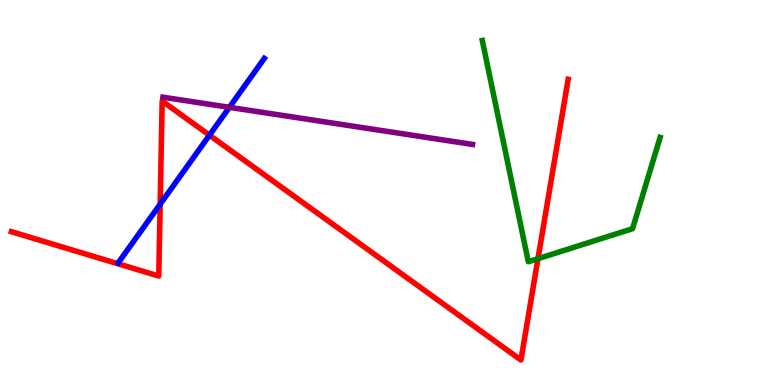[{'lines': ['blue', 'red'], 'intersections': [{'x': 2.07, 'y': 4.7}, {'x': 2.7, 'y': 6.49}]}, {'lines': ['green', 'red'], 'intersections': [{'x': 6.94, 'y': 3.28}]}, {'lines': ['purple', 'red'], 'intersections': []}, {'lines': ['blue', 'green'], 'intersections': []}, {'lines': ['blue', 'purple'], 'intersections': [{'x': 2.96, 'y': 7.21}]}, {'lines': ['green', 'purple'], 'intersections': []}]